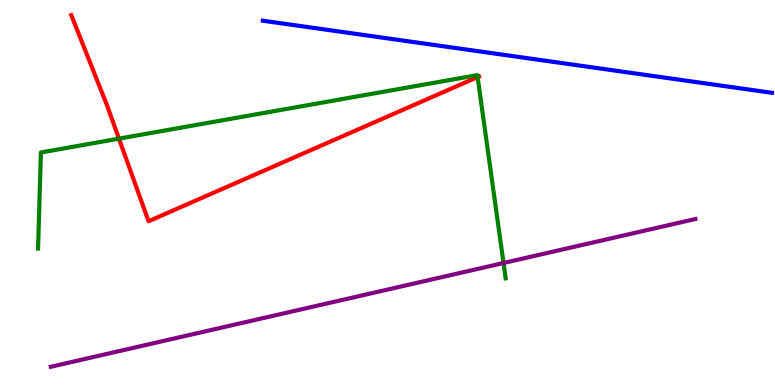[{'lines': ['blue', 'red'], 'intersections': []}, {'lines': ['green', 'red'], 'intersections': [{'x': 1.53, 'y': 6.4}, {'x': 6.16, 'y': 8.0}]}, {'lines': ['purple', 'red'], 'intersections': []}, {'lines': ['blue', 'green'], 'intersections': []}, {'lines': ['blue', 'purple'], 'intersections': []}, {'lines': ['green', 'purple'], 'intersections': [{'x': 6.5, 'y': 3.17}]}]